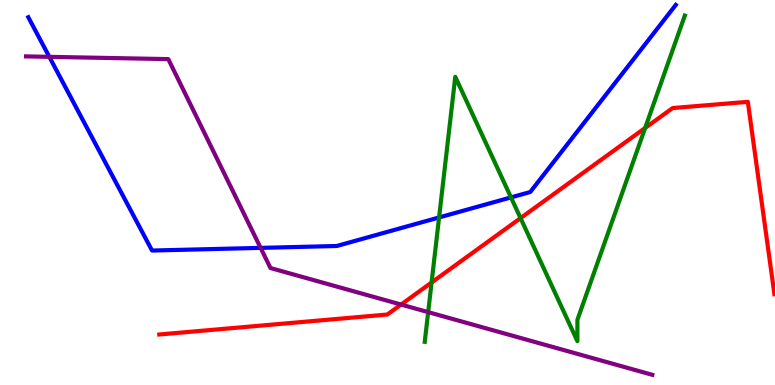[{'lines': ['blue', 'red'], 'intersections': []}, {'lines': ['green', 'red'], 'intersections': [{'x': 5.57, 'y': 2.66}, {'x': 6.72, 'y': 4.33}, {'x': 8.32, 'y': 6.68}]}, {'lines': ['purple', 'red'], 'intersections': [{'x': 5.18, 'y': 2.09}]}, {'lines': ['blue', 'green'], 'intersections': [{'x': 5.67, 'y': 4.35}, {'x': 6.59, 'y': 4.87}]}, {'lines': ['blue', 'purple'], 'intersections': [{'x': 0.636, 'y': 8.52}, {'x': 3.36, 'y': 3.56}]}, {'lines': ['green', 'purple'], 'intersections': [{'x': 5.52, 'y': 1.89}]}]